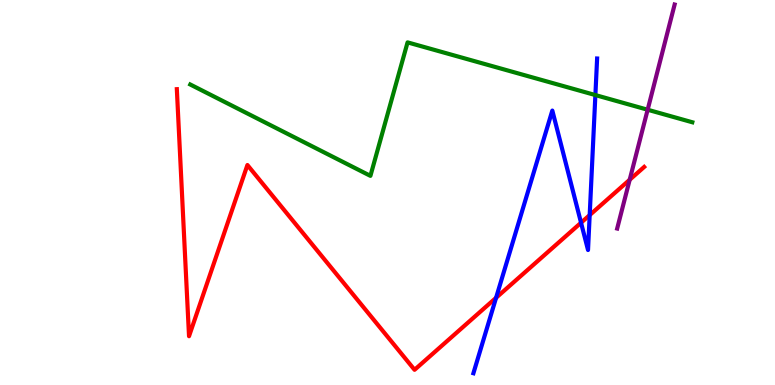[{'lines': ['blue', 'red'], 'intersections': [{'x': 6.4, 'y': 2.27}, {'x': 7.5, 'y': 4.21}, {'x': 7.61, 'y': 4.41}]}, {'lines': ['green', 'red'], 'intersections': []}, {'lines': ['purple', 'red'], 'intersections': [{'x': 8.13, 'y': 5.33}]}, {'lines': ['blue', 'green'], 'intersections': [{'x': 7.68, 'y': 7.53}]}, {'lines': ['blue', 'purple'], 'intersections': []}, {'lines': ['green', 'purple'], 'intersections': [{'x': 8.36, 'y': 7.15}]}]